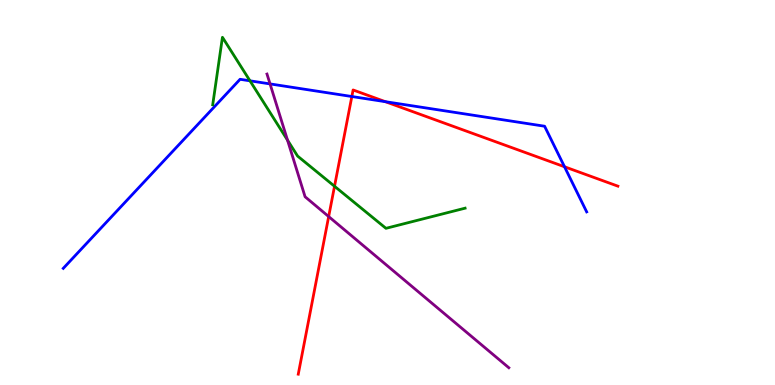[{'lines': ['blue', 'red'], 'intersections': [{'x': 4.54, 'y': 7.49}, {'x': 4.97, 'y': 7.36}, {'x': 7.28, 'y': 5.67}]}, {'lines': ['green', 'red'], 'intersections': [{'x': 4.32, 'y': 5.16}]}, {'lines': ['purple', 'red'], 'intersections': [{'x': 4.24, 'y': 4.38}]}, {'lines': ['blue', 'green'], 'intersections': [{'x': 3.23, 'y': 7.9}]}, {'lines': ['blue', 'purple'], 'intersections': [{'x': 3.48, 'y': 7.82}]}, {'lines': ['green', 'purple'], 'intersections': [{'x': 3.71, 'y': 6.36}]}]